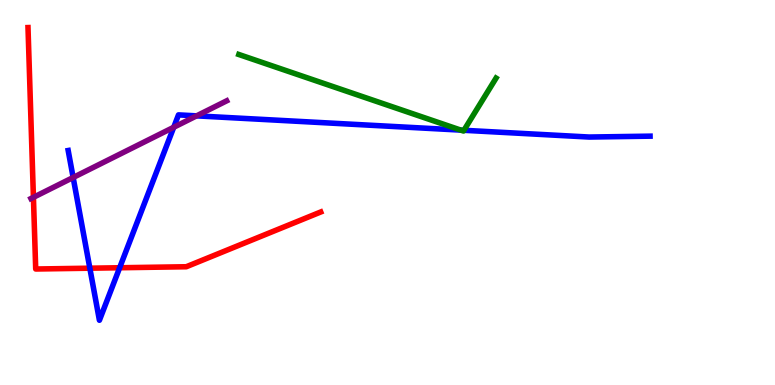[{'lines': ['blue', 'red'], 'intersections': [{'x': 1.16, 'y': 3.03}, {'x': 1.54, 'y': 3.05}]}, {'lines': ['green', 'red'], 'intersections': []}, {'lines': ['purple', 'red'], 'intersections': [{'x': 0.431, 'y': 4.87}]}, {'lines': ['blue', 'green'], 'intersections': [{'x': 5.95, 'y': 6.62}, {'x': 5.99, 'y': 6.62}]}, {'lines': ['blue', 'purple'], 'intersections': [{'x': 0.944, 'y': 5.39}, {'x': 2.24, 'y': 6.69}, {'x': 2.54, 'y': 6.99}]}, {'lines': ['green', 'purple'], 'intersections': []}]